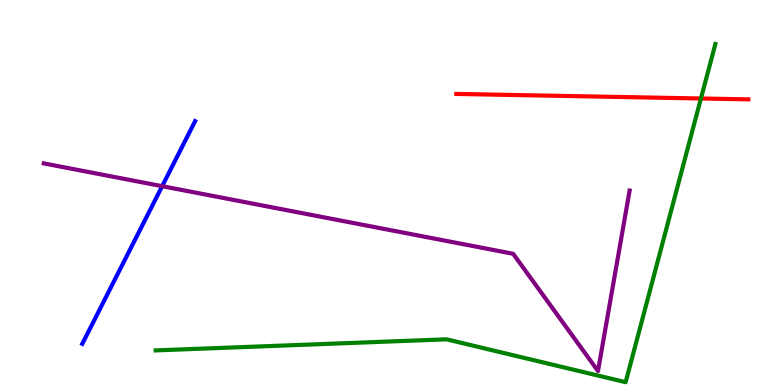[{'lines': ['blue', 'red'], 'intersections': []}, {'lines': ['green', 'red'], 'intersections': [{'x': 9.04, 'y': 7.44}]}, {'lines': ['purple', 'red'], 'intersections': []}, {'lines': ['blue', 'green'], 'intersections': []}, {'lines': ['blue', 'purple'], 'intersections': [{'x': 2.09, 'y': 5.16}]}, {'lines': ['green', 'purple'], 'intersections': []}]